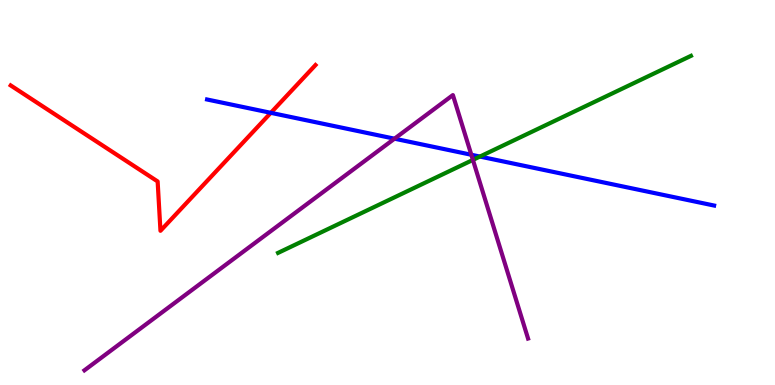[{'lines': ['blue', 'red'], 'intersections': [{'x': 3.49, 'y': 7.07}]}, {'lines': ['green', 'red'], 'intersections': []}, {'lines': ['purple', 'red'], 'intersections': []}, {'lines': ['blue', 'green'], 'intersections': [{'x': 6.19, 'y': 5.93}]}, {'lines': ['blue', 'purple'], 'intersections': [{'x': 5.09, 'y': 6.4}, {'x': 6.08, 'y': 5.98}]}, {'lines': ['green', 'purple'], 'intersections': [{'x': 6.1, 'y': 5.85}]}]